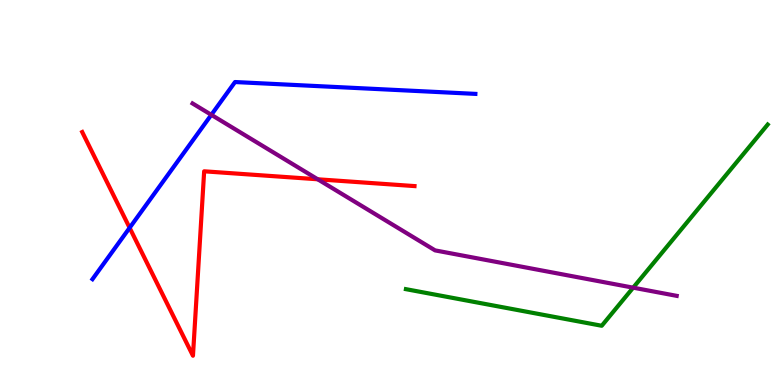[{'lines': ['blue', 'red'], 'intersections': [{'x': 1.67, 'y': 4.08}]}, {'lines': ['green', 'red'], 'intersections': []}, {'lines': ['purple', 'red'], 'intersections': [{'x': 4.1, 'y': 5.34}]}, {'lines': ['blue', 'green'], 'intersections': []}, {'lines': ['blue', 'purple'], 'intersections': [{'x': 2.73, 'y': 7.02}]}, {'lines': ['green', 'purple'], 'intersections': [{'x': 8.17, 'y': 2.53}]}]